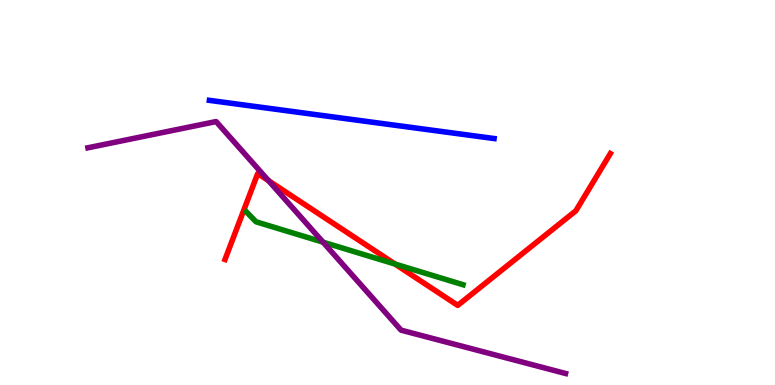[{'lines': ['blue', 'red'], 'intersections': []}, {'lines': ['green', 'red'], 'intersections': [{'x': 5.1, 'y': 3.14}]}, {'lines': ['purple', 'red'], 'intersections': [{'x': 3.46, 'y': 5.31}]}, {'lines': ['blue', 'green'], 'intersections': []}, {'lines': ['blue', 'purple'], 'intersections': []}, {'lines': ['green', 'purple'], 'intersections': [{'x': 4.17, 'y': 3.71}]}]